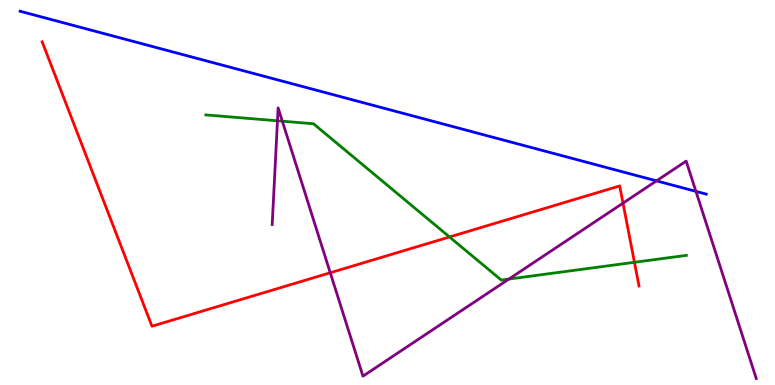[{'lines': ['blue', 'red'], 'intersections': []}, {'lines': ['green', 'red'], 'intersections': [{'x': 5.8, 'y': 3.84}, {'x': 8.19, 'y': 3.19}]}, {'lines': ['purple', 'red'], 'intersections': [{'x': 4.26, 'y': 2.92}, {'x': 8.04, 'y': 4.72}]}, {'lines': ['blue', 'green'], 'intersections': []}, {'lines': ['blue', 'purple'], 'intersections': [{'x': 8.47, 'y': 5.3}, {'x': 8.98, 'y': 5.03}]}, {'lines': ['green', 'purple'], 'intersections': [{'x': 3.58, 'y': 6.86}, {'x': 3.64, 'y': 6.85}, {'x': 6.57, 'y': 2.75}]}]